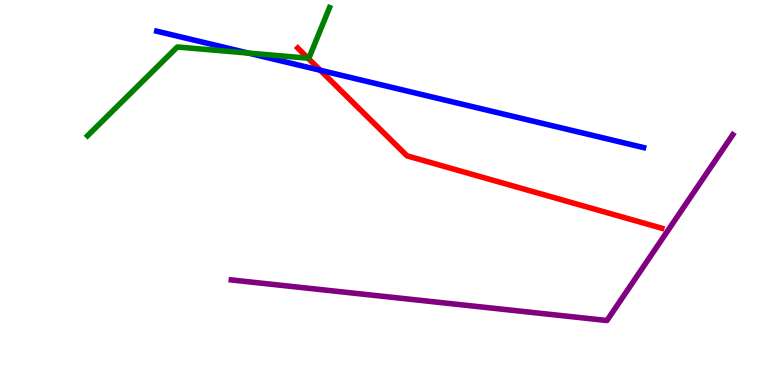[{'lines': ['blue', 'red'], 'intersections': [{'x': 4.13, 'y': 8.17}]}, {'lines': ['green', 'red'], 'intersections': [{'x': 3.97, 'y': 8.49}]}, {'lines': ['purple', 'red'], 'intersections': []}, {'lines': ['blue', 'green'], 'intersections': [{'x': 3.2, 'y': 8.62}]}, {'lines': ['blue', 'purple'], 'intersections': []}, {'lines': ['green', 'purple'], 'intersections': []}]